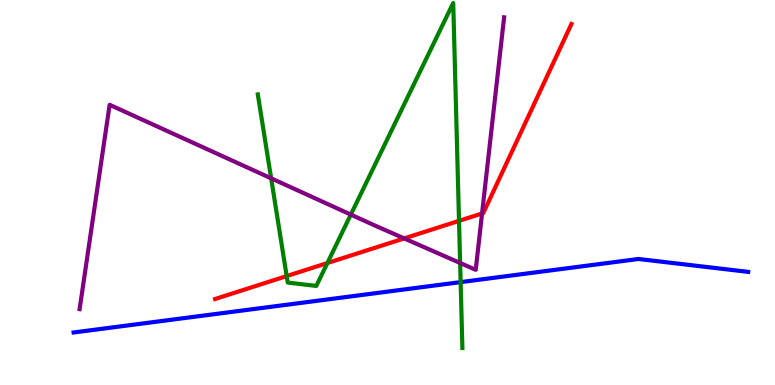[{'lines': ['blue', 'red'], 'intersections': []}, {'lines': ['green', 'red'], 'intersections': [{'x': 3.7, 'y': 2.83}, {'x': 4.22, 'y': 3.17}, {'x': 5.92, 'y': 4.26}]}, {'lines': ['purple', 'red'], 'intersections': [{'x': 5.22, 'y': 3.81}, {'x': 6.22, 'y': 4.46}]}, {'lines': ['blue', 'green'], 'intersections': [{'x': 5.94, 'y': 2.67}]}, {'lines': ['blue', 'purple'], 'intersections': []}, {'lines': ['green', 'purple'], 'intersections': [{'x': 3.5, 'y': 5.37}, {'x': 4.53, 'y': 4.43}, {'x': 5.94, 'y': 3.17}]}]